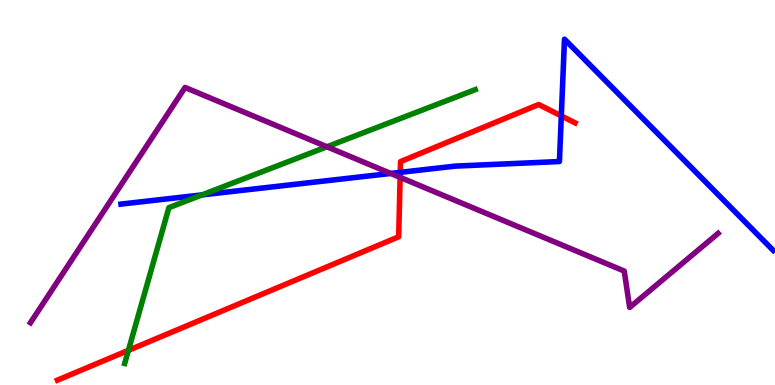[{'lines': ['blue', 'red'], 'intersections': [{'x': 5.16, 'y': 5.52}, {'x': 7.24, 'y': 6.99}]}, {'lines': ['green', 'red'], 'intersections': [{'x': 1.66, 'y': 0.9}]}, {'lines': ['purple', 'red'], 'intersections': [{'x': 5.16, 'y': 5.39}]}, {'lines': ['blue', 'green'], 'intersections': [{'x': 2.61, 'y': 4.94}]}, {'lines': ['blue', 'purple'], 'intersections': [{'x': 5.04, 'y': 5.49}]}, {'lines': ['green', 'purple'], 'intersections': [{'x': 4.22, 'y': 6.19}]}]